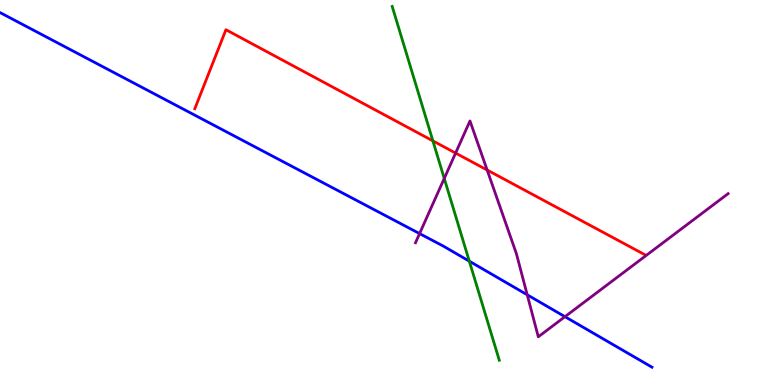[{'lines': ['blue', 'red'], 'intersections': []}, {'lines': ['green', 'red'], 'intersections': [{'x': 5.59, 'y': 6.34}]}, {'lines': ['purple', 'red'], 'intersections': [{'x': 5.88, 'y': 6.02}, {'x': 6.29, 'y': 5.58}]}, {'lines': ['blue', 'green'], 'intersections': [{'x': 6.06, 'y': 3.22}]}, {'lines': ['blue', 'purple'], 'intersections': [{'x': 5.41, 'y': 3.93}, {'x': 6.8, 'y': 2.34}, {'x': 7.29, 'y': 1.77}]}, {'lines': ['green', 'purple'], 'intersections': [{'x': 5.73, 'y': 5.37}]}]